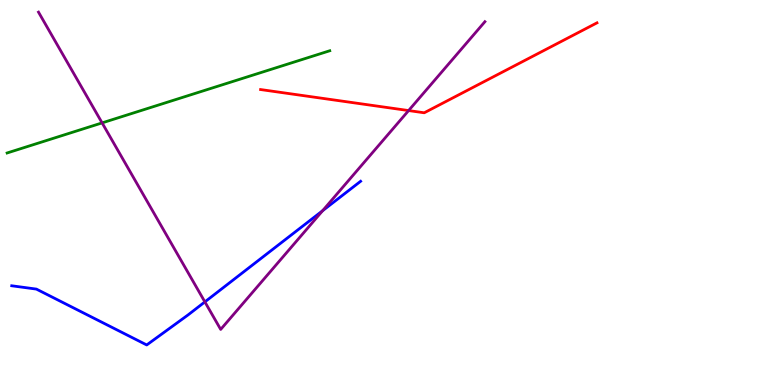[{'lines': ['blue', 'red'], 'intersections': []}, {'lines': ['green', 'red'], 'intersections': []}, {'lines': ['purple', 'red'], 'intersections': [{'x': 5.27, 'y': 7.13}]}, {'lines': ['blue', 'green'], 'intersections': []}, {'lines': ['blue', 'purple'], 'intersections': [{'x': 2.64, 'y': 2.16}, {'x': 4.16, 'y': 4.53}]}, {'lines': ['green', 'purple'], 'intersections': [{'x': 1.32, 'y': 6.81}]}]